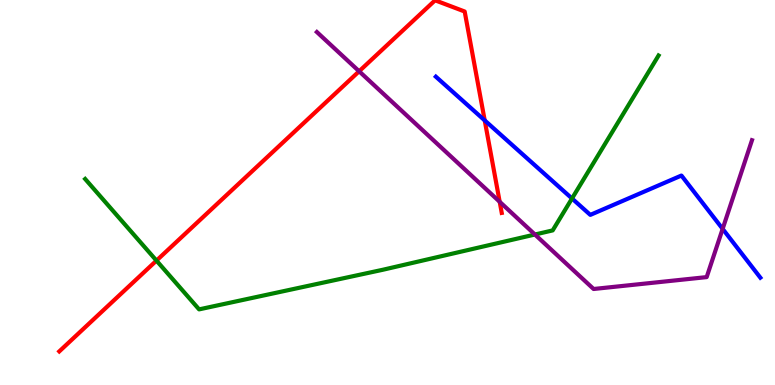[{'lines': ['blue', 'red'], 'intersections': [{'x': 6.25, 'y': 6.87}]}, {'lines': ['green', 'red'], 'intersections': [{'x': 2.02, 'y': 3.23}]}, {'lines': ['purple', 'red'], 'intersections': [{'x': 4.63, 'y': 8.15}, {'x': 6.45, 'y': 4.76}]}, {'lines': ['blue', 'green'], 'intersections': [{'x': 7.38, 'y': 4.84}]}, {'lines': ['blue', 'purple'], 'intersections': [{'x': 9.32, 'y': 4.06}]}, {'lines': ['green', 'purple'], 'intersections': [{'x': 6.9, 'y': 3.91}]}]